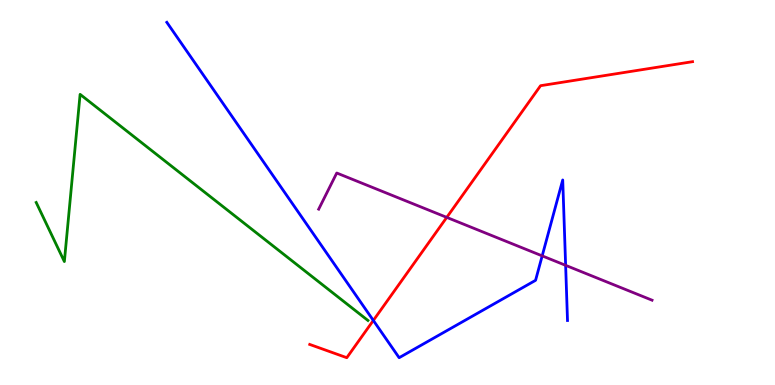[{'lines': ['blue', 'red'], 'intersections': [{'x': 4.82, 'y': 1.68}]}, {'lines': ['green', 'red'], 'intersections': []}, {'lines': ['purple', 'red'], 'intersections': [{'x': 5.76, 'y': 4.35}]}, {'lines': ['blue', 'green'], 'intersections': []}, {'lines': ['blue', 'purple'], 'intersections': [{'x': 7.0, 'y': 3.35}, {'x': 7.3, 'y': 3.11}]}, {'lines': ['green', 'purple'], 'intersections': []}]